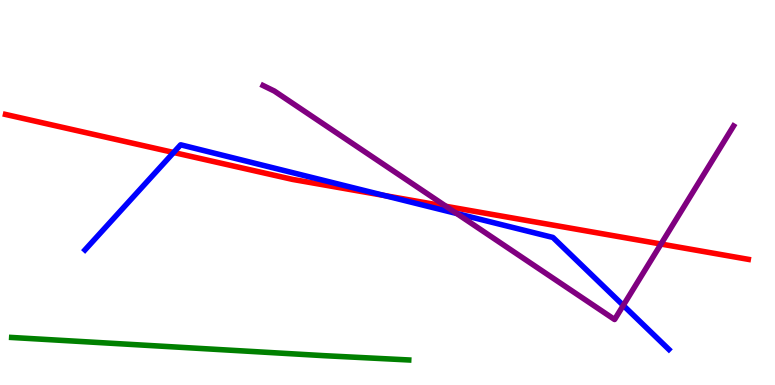[{'lines': ['blue', 'red'], 'intersections': [{'x': 2.24, 'y': 6.04}, {'x': 4.96, 'y': 4.92}]}, {'lines': ['green', 'red'], 'intersections': []}, {'lines': ['purple', 'red'], 'intersections': [{'x': 5.76, 'y': 4.64}, {'x': 8.53, 'y': 3.66}]}, {'lines': ['blue', 'green'], 'intersections': []}, {'lines': ['blue', 'purple'], 'intersections': [{'x': 5.89, 'y': 4.45}, {'x': 8.04, 'y': 2.07}]}, {'lines': ['green', 'purple'], 'intersections': []}]